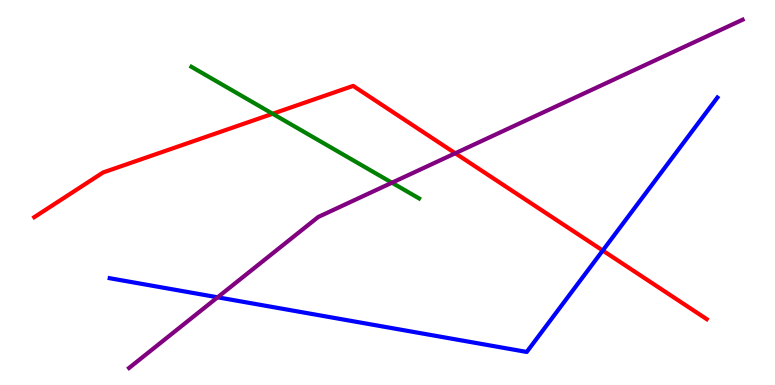[{'lines': ['blue', 'red'], 'intersections': [{'x': 7.78, 'y': 3.49}]}, {'lines': ['green', 'red'], 'intersections': [{'x': 3.52, 'y': 7.05}]}, {'lines': ['purple', 'red'], 'intersections': [{'x': 5.87, 'y': 6.02}]}, {'lines': ['blue', 'green'], 'intersections': []}, {'lines': ['blue', 'purple'], 'intersections': [{'x': 2.81, 'y': 2.28}]}, {'lines': ['green', 'purple'], 'intersections': [{'x': 5.06, 'y': 5.25}]}]